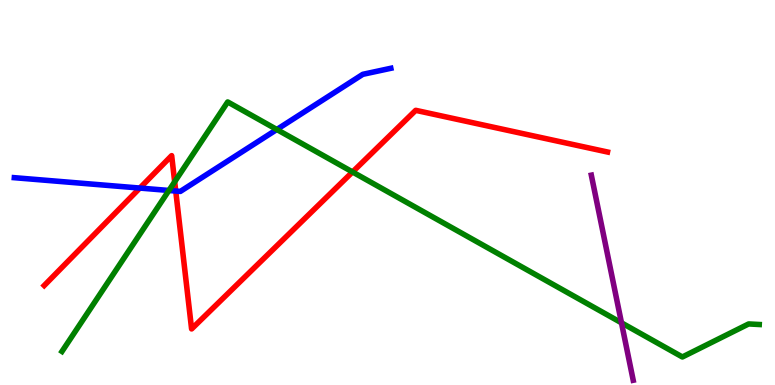[{'lines': ['blue', 'red'], 'intersections': [{'x': 1.8, 'y': 5.12}, {'x': 2.27, 'y': 5.04}]}, {'lines': ['green', 'red'], 'intersections': [{'x': 2.25, 'y': 5.28}, {'x': 4.55, 'y': 5.53}]}, {'lines': ['purple', 'red'], 'intersections': []}, {'lines': ['blue', 'green'], 'intersections': [{'x': 2.18, 'y': 5.05}, {'x': 3.57, 'y': 6.64}]}, {'lines': ['blue', 'purple'], 'intersections': []}, {'lines': ['green', 'purple'], 'intersections': [{'x': 8.02, 'y': 1.62}]}]